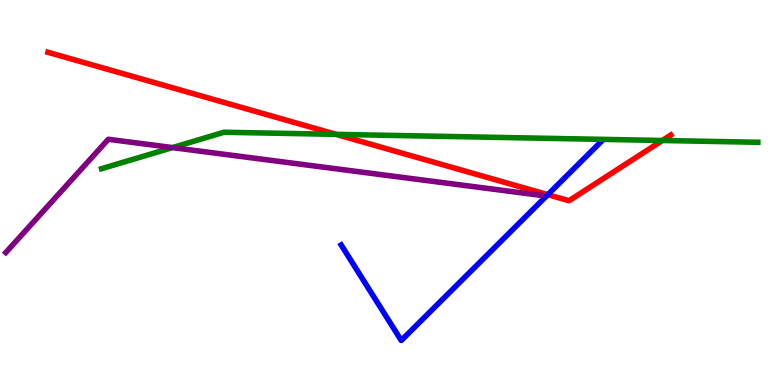[{'lines': ['blue', 'red'], 'intersections': [{'x': 7.07, 'y': 4.94}]}, {'lines': ['green', 'red'], 'intersections': [{'x': 4.34, 'y': 6.51}, {'x': 8.55, 'y': 6.35}]}, {'lines': ['purple', 'red'], 'intersections': []}, {'lines': ['blue', 'green'], 'intersections': []}, {'lines': ['blue', 'purple'], 'intersections': []}, {'lines': ['green', 'purple'], 'intersections': [{'x': 2.23, 'y': 6.17}]}]